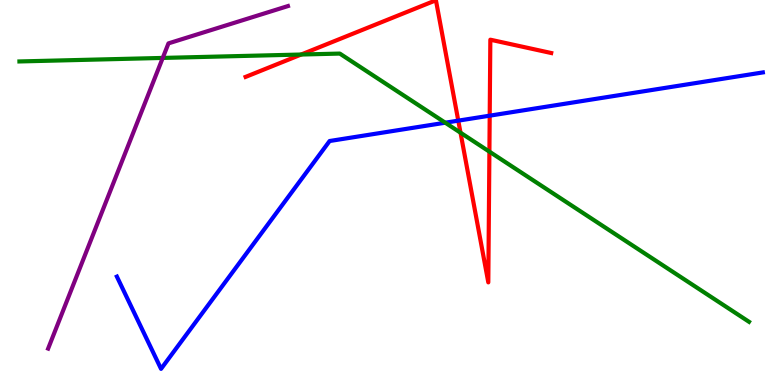[{'lines': ['blue', 'red'], 'intersections': [{'x': 5.91, 'y': 6.87}, {'x': 6.32, 'y': 7.0}]}, {'lines': ['green', 'red'], 'intersections': [{'x': 3.89, 'y': 8.58}, {'x': 5.94, 'y': 6.55}, {'x': 6.31, 'y': 6.06}]}, {'lines': ['purple', 'red'], 'intersections': []}, {'lines': ['blue', 'green'], 'intersections': [{'x': 5.75, 'y': 6.81}]}, {'lines': ['blue', 'purple'], 'intersections': []}, {'lines': ['green', 'purple'], 'intersections': [{'x': 2.1, 'y': 8.5}]}]